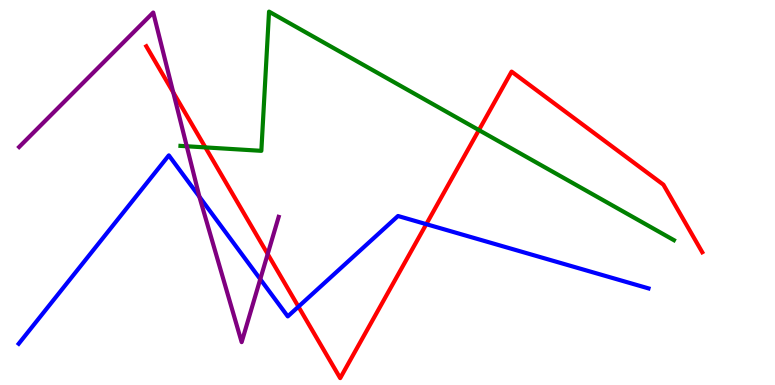[{'lines': ['blue', 'red'], 'intersections': [{'x': 3.85, 'y': 2.03}, {'x': 5.5, 'y': 4.18}]}, {'lines': ['green', 'red'], 'intersections': [{'x': 2.65, 'y': 6.17}, {'x': 6.18, 'y': 6.62}]}, {'lines': ['purple', 'red'], 'intersections': [{'x': 2.24, 'y': 7.6}, {'x': 3.45, 'y': 3.4}]}, {'lines': ['blue', 'green'], 'intersections': []}, {'lines': ['blue', 'purple'], 'intersections': [{'x': 2.57, 'y': 4.89}, {'x': 3.36, 'y': 2.75}]}, {'lines': ['green', 'purple'], 'intersections': [{'x': 2.41, 'y': 6.2}]}]